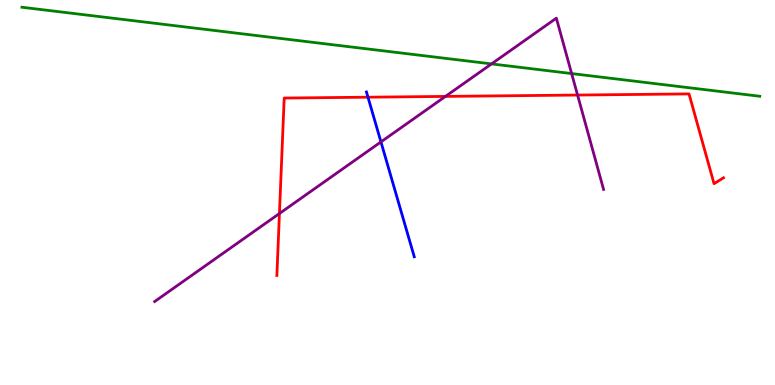[{'lines': ['blue', 'red'], 'intersections': [{'x': 4.75, 'y': 7.48}]}, {'lines': ['green', 'red'], 'intersections': []}, {'lines': ['purple', 'red'], 'intersections': [{'x': 3.61, 'y': 4.45}, {'x': 5.75, 'y': 7.5}, {'x': 7.45, 'y': 7.53}]}, {'lines': ['blue', 'green'], 'intersections': []}, {'lines': ['blue', 'purple'], 'intersections': [{'x': 4.92, 'y': 6.31}]}, {'lines': ['green', 'purple'], 'intersections': [{'x': 6.34, 'y': 8.34}, {'x': 7.38, 'y': 8.09}]}]